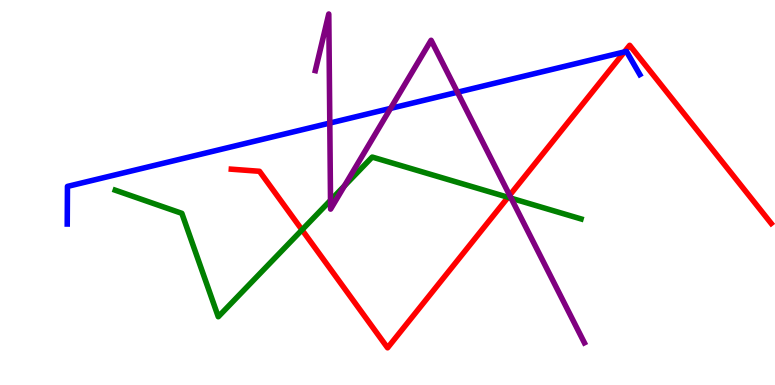[{'lines': ['blue', 'red'], 'intersections': [{'x': 8.06, 'y': 8.65}]}, {'lines': ['green', 'red'], 'intersections': [{'x': 3.9, 'y': 4.03}, {'x': 6.56, 'y': 4.88}]}, {'lines': ['purple', 'red'], 'intersections': [{'x': 6.58, 'y': 4.93}]}, {'lines': ['blue', 'green'], 'intersections': []}, {'lines': ['blue', 'purple'], 'intersections': [{'x': 4.26, 'y': 6.8}, {'x': 5.04, 'y': 7.18}, {'x': 5.9, 'y': 7.6}]}, {'lines': ['green', 'purple'], 'intersections': [{'x': 4.26, 'y': 4.8}, {'x': 4.44, 'y': 5.17}, {'x': 6.6, 'y': 4.85}]}]